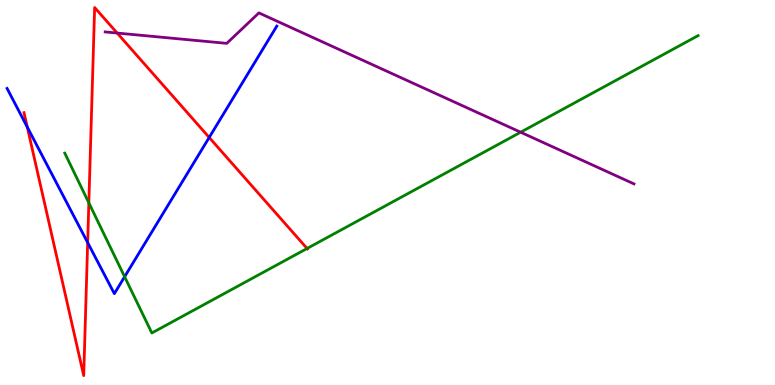[{'lines': ['blue', 'red'], 'intersections': [{'x': 0.352, 'y': 6.7}, {'x': 1.13, 'y': 3.7}, {'x': 2.7, 'y': 6.43}]}, {'lines': ['green', 'red'], 'intersections': [{'x': 1.15, 'y': 4.73}, {'x': 3.96, 'y': 3.55}]}, {'lines': ['purple', 'red'], 'intersections': [{'x': 1.51, 'y': 9.14}]}, {'lines': ['blue', 'green'], 'intersections': [{'x': 1.61, 'y': 2.81}]}, {'lines': ['blue', 'purple'], 'intersections': []}, {'lines': ['green', 'purple'], 'intersections': [{'x': 6.72, 'y': 6.57}]}]